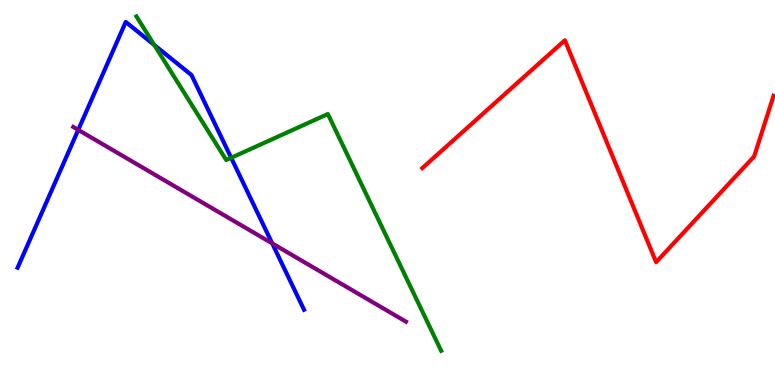[{'lines': ['blue', 'red'], 'intersections': []}, {'lines': ['green', 'red'], 'intersections': []}, {'lines': ['purple', 'red'], 'intersections': []}, {'lines': ['blue', 'green'], 'intersections': [{'x': 1.99, 'y': 8.83}, {'x': 2.98, 'y': 5.9}]}, {'lines': ['blue', 'purple'], 'intersections': [{'x': 1.01, 'y': 6.63}, {'x': 3.51, 'y': 3.68}]}, {'lines': ['green', 'purple'], 'intersections': []}]